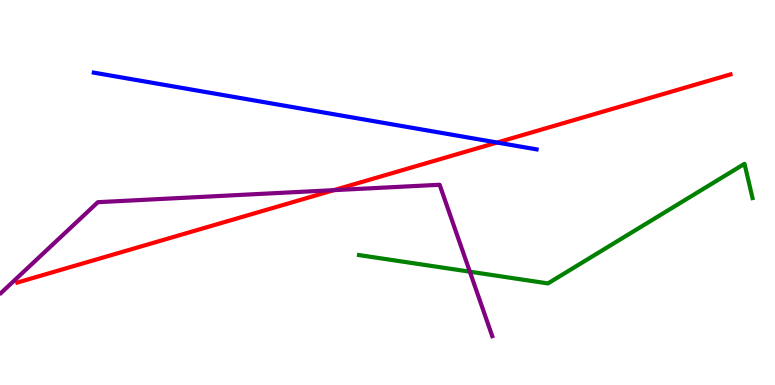[{'lines': ['blue', 'red'], 'intersections': [{'x': 6.41, 'y': 6.3}]}, {'lines': ['green', 'red'], 'intersections': []}, {'lines': ['purple', 'red'], 'intersections': [{'x': 4.31, 'y': 5.06}]}, {'lines': ['blue', 'green'], 'intersections': []}, {'lines': ['blue', 'purple'], 'intersections': []}, {'lines': ['green', 'purple'], 'intersections': [{'x': 6.06, 'y': 2.94}]}]